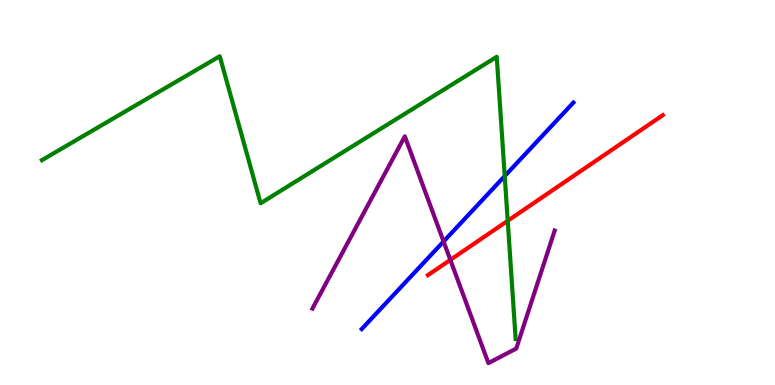[{'lines': ['blue', 'red'], 'intersections': []}, {'lines': ['green', 'red'], 'intersections': [{'x': 6.55, 'y': 4.27}]}, {'lines': ['purple', 'red'], 'intersections': [{'x': 5.81, 'y': 3.25}]}, {'lines': ['blue', 'green'], 'intersections': [{'x': 6.51, 'y': 5.43}]}, {'lines': ['blue', 'purple'], 'intersections': [{'x': 5.72, 'y': 3.73}]}, {'lines': ['green', 'purple'], 'intersections': []}]